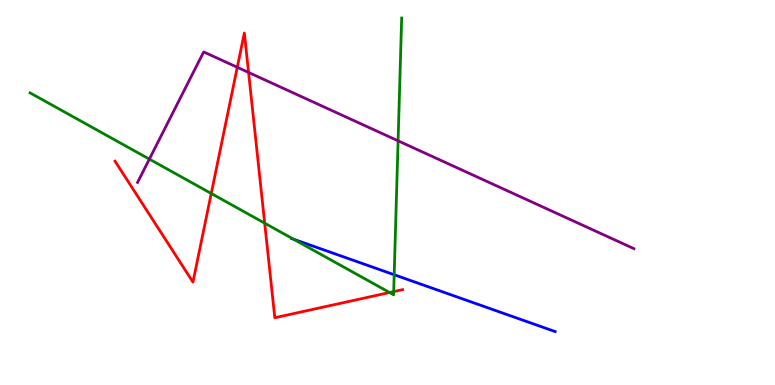[{'lines': ['blue', 'red'], 'intersections': []}, {'lines': ['green', 'red'], 'intersections': [{'x': 2.73, 'y': 4.97}, {'x': 3.42, 'y': 4.2}, {'x': 5.03, 'y': 2.4}, {'x': 5.08, 'y': 2.43}]}, {'lines': ['purple', 'red'], 'intersections': [{'x': 3.06, 'y': 8.25}, {'x': 3.21, 'y': 8.12}]}, {'lines': ['blue', 'green'], 'intersections': [{'x': 3.79, 'y': 3.79}, {'x': 5.09, 'y': 2.86}]}, {'lines': ['blue', 'purple'], 'intersections': []}, {'lines': ['green', 'purple'], 'intersections': [{'x': 1.93, 'y': 5.87}, {'x': 5.14, 'y': 6.34}]}]